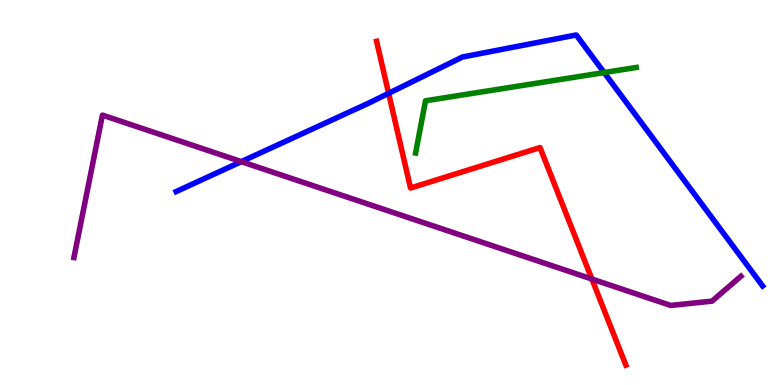[{'lines': ['blue', 'red'], 'intersections': [{'x': 5.01, 'y': 7.58}]}, {'lines': ['green', 'red'], 'intersections': []}, {'lines': ['purple', 'red'], 'intersections': [{'x': 7.64, 'y': 2.75}]}, {'lines': ['blue', 'green'], 'intersections': [{'x': 7.8, 'y': 8.12}]}, {'lines': ['blue', 'purple'], 'intersections': [{'x': 3.11, 'y': 5.8}]}, {'lines': ['green', 'purple'], 'intersections': []}]